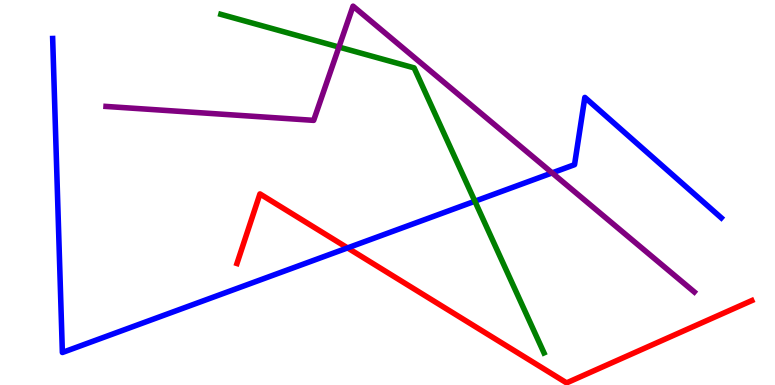[{'lines': ['blue', 'red'], 'intersections': [{'x': 4.48, 'y': 3.56}]}, {'lines': ['green', 'red'], 'intersections': []}, {'lines': ['purple', 'red'], 'intersections': []}, {'lines': ['blue', 'green'], 'intersections': [{'x': 6.13, 'y': 4.77}]}, {'lines': ['blue', 'purple'], 'intersections': [{'x': 7.12, 'y': 5.51}]}, {'lines': ['green', 'purple'], 'intersections': [{'x': 4.37, 'y': 8.78}]}]